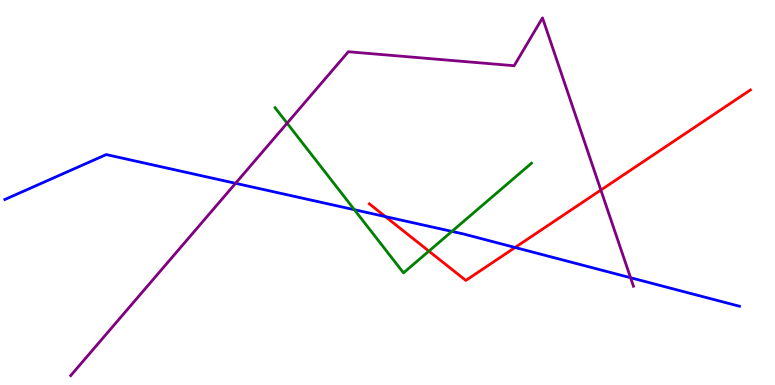[{'lines': ['blue', 'red'], 'intersections': [{'x': 4.97, 'y': 4.37}, {'x': 6.65, 'y': 3.57}]}, {'lines': ['green', 'red'], 'intersections': [{'x': 5.53, 'y': 3.48}]}, {'lines': ['purple', 'red'], 'intersections': [{'x': 7.75, 'y': 5.06}]}, {'lines': ['blue', 'green'], 'intersections': [{'x': 4.57, 'y': 4.55}, {'x': 5.83, 'y': 3.99}]}, {'lines': ['blue', 'purple'], 'intersections': [{'x': 3.04, 'y': 5.24}, {'x': 8.14, 'y': 2.79}]}, {'lines': ['green', 'purple'], 'intersections': [{'x': 3.7, 'y': 6.8}]}]